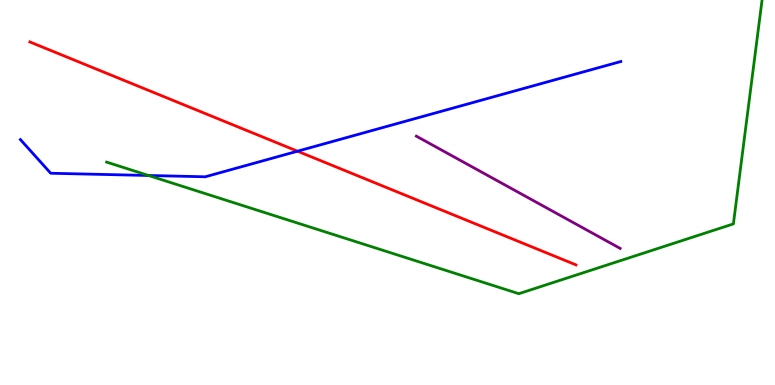[{'lines': ['blue', 'red'], 'intersections': [{'x': 3.84, 'y': 6.07}]}, {'lines': ['green', 'red'], 'intersections': []}, {'lines': ['purple', 'red'], 'intersections': []}, {'lines': ['blue', 'green'], 'intersections': [{'x': 1.92, 'y': 5.44}]}, {'lines': ['blue', 'purple'], 'intersections': []}, {'lines': ['green', 'purple'], 'intersections': []}]